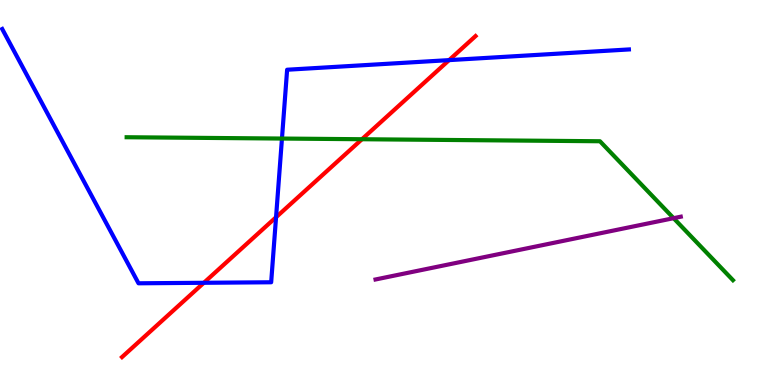[{'lines': ['blue', 'red'], 'intersections': [{'x': 2.63, 'y': 2.65}, {'x': 3.56, 'y': 4.36}, {'x': 5.79, 'y': 8.44}]}, {'lines': ['green', 'red'], 'intersections': [{'x': 4.67, 'y': 6.38}]}, {'lines': ['purple', 'red'], 'intersections': []}, {'lines': ['blue', 'green'], 'intersections': [{'x': 3.64, 'y': 6.4}]}, {'lines': ['blue', 'purple'], 'intersections': []}, {'lines': ['green', 'purple'], 'intersections': [{'x': 8.69, 'y': 4.33}]}]